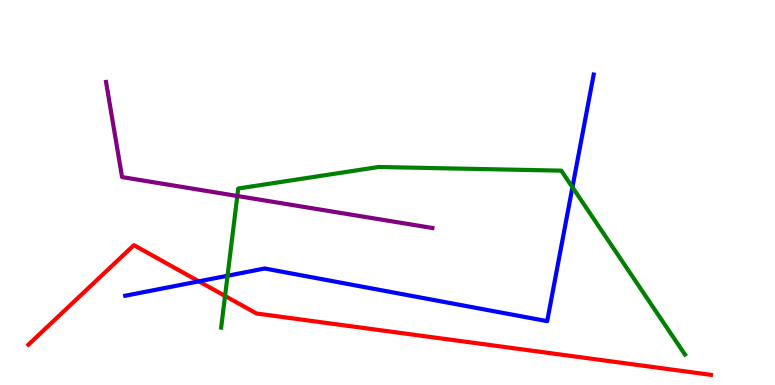[{'lines': ['blue', 'red'], 'intersections': [{'x': 2.57, 'y': 2.69}]}, {'lines': ['green', 'red'], 'intersections': [{'x': 2.9, 'y': 2.31}]}, {'lines': ['purple', 'red'], 'intersections': []}, {'lines': ['blue', 'green'], 'intersections': [{'x': 2.94, 'y': 2.84}, {'x': 7.39, 'y': 5.14}]}, {'lines': ['blue', 'purple'], 'intersections': []}, {'lines': ['green', 'purple'], 'intersections': [{'x': 3.06, 'y': 4.91}]}]